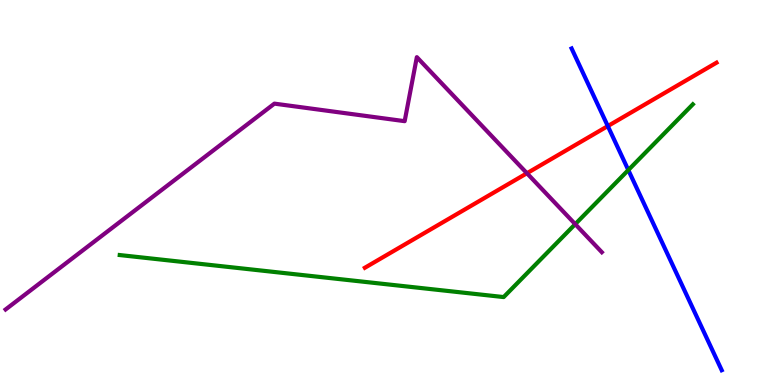[{'lines': ['blue', 'red'], 'intersections': [{'x': 7.84, 'y': 6.73}]}, {'lines': ['green', 'red'], 'intersections': []}, {'lines': ['purple', 'red'], 'intersections': [{'x': 6.8, 'y': 5.5}]}, {'lines': ['blue', 'green'], 'intersections': [{'x': 8.11, 'y': 5.58}]}, {'lines': ['blue', 'purple'], 'intersections': []}, {'lines': ['green', 'purple'], 'intersections': [{'x': 7.42, 'y': 4.18}]}]